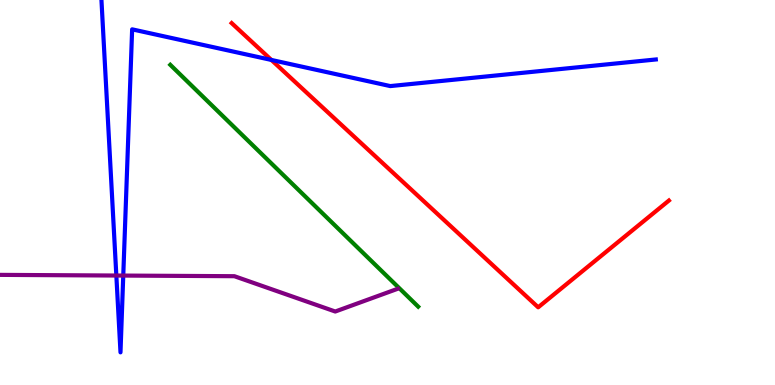[{'lines': ['blue', 'red'], 'intersections': [{'x': 3.5, 'y': 8.44}]}, {'lines': ['green', 'red'], 'intersections': []}, {'lines': ['purple', 'red'], 'intersections': []}, {'lines': ['blue', 'green'], 'intersections': []}, {'lines': ['blue', 'purple'], 'intersections': [{'x': 1.5, 'y': 2.84}, {'x': 1.59, 'y': 2.84}]}, {'lines': ['green', 'purple'], 'intersections': []}]